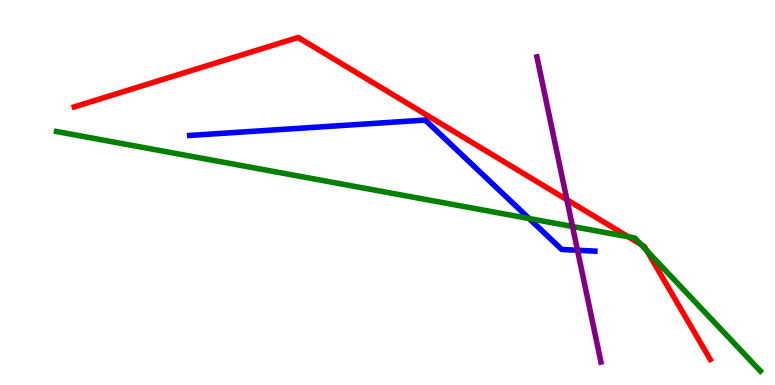[{'lines': ['blue', 'red'], 'intersections': []}, {'lines': ['green', 'red'], 'intersections': [{'x': 8.11, 'y': 3.85}, {'x': 8.27, 'y': 3.65}, {'x': 8.35, 'y': 3.49}]}, {'lines': ['purple', 'red'], 'intersections': [{'x': 7.31, 'y': 4.81}]}, {'lines': ['blue', 'green'], 'intersections': [{'x': 6.83, 'y': 4.32}]}, {'lines': ['blue', 'purple'], 'intersections': [{'x': 7.45, 'y': 3.5}]}, {'lines': ['green', 'purple'], 'intersections': [{'x': 7.39, 'y': 4.12}]}]